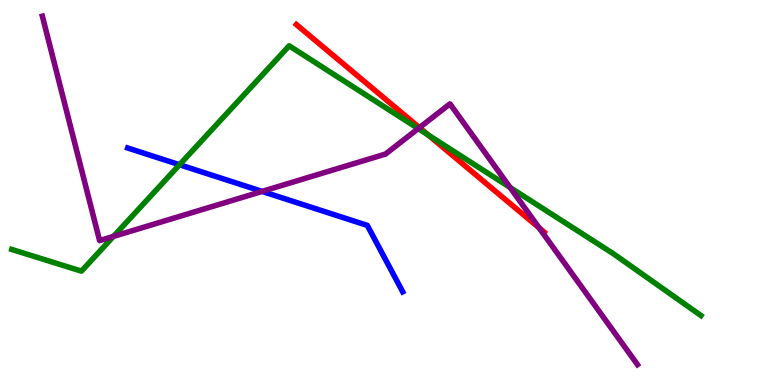[{'lines': ['blue', 'red'], 'intersections': []}, {'lines': ['green', 'red'], 'intersections': [{'x': 5.53, 'y': 6.49}]}, {'lines': ['purple', 'red'], 'intersections': [{'x': 5.41, 'y': 6.68}, {'x': 6.96, 'y': 4.08}]}, {'lines': ['blue', 'green'], 'intersections': [{'x': 2.32, 'y': 5.72}]}, {'lines': ['blue', 'purple'], 'intersections': [{'x': 3.38, 'y': 5.03}]}, {'lines': ['green', 'purple'], 'intersections': [{'x': 1.46, 'y': 3.86}, {'x': 5.4, 'y': 6.66}, {'x': 6.58, 'y': 5.13}]}]